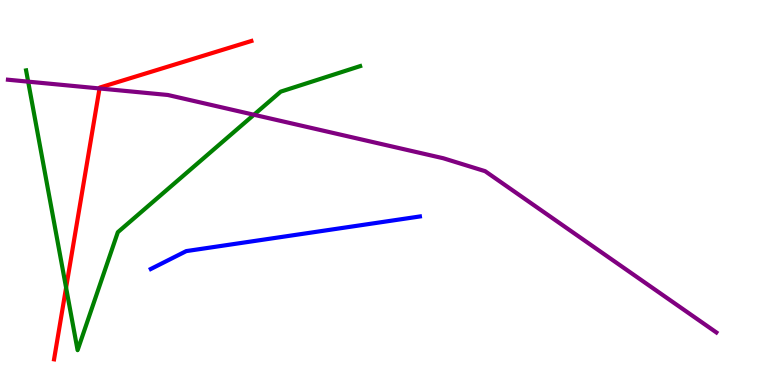[{'lines': ['blue', 'red'], 'intersections': []}, {'lines': ['green', 'red'], 'intersections': [{'x': 0.853, 'y': 2.53}]}, {'lines': ['purple', 'red'], 'intersections': [{'x': 1.28, 'y': 7.7}]}, {'lines': ['blue', 'green'], 'intersections': []}, {'lines': ['blue', 'purple'], 'intersections': []}, {'lines': ['green', 'purple'], 'intersections': [{'x': 0.363, 'y': 7.88}, {'x': 3.28, 'y': 7.02}]}]